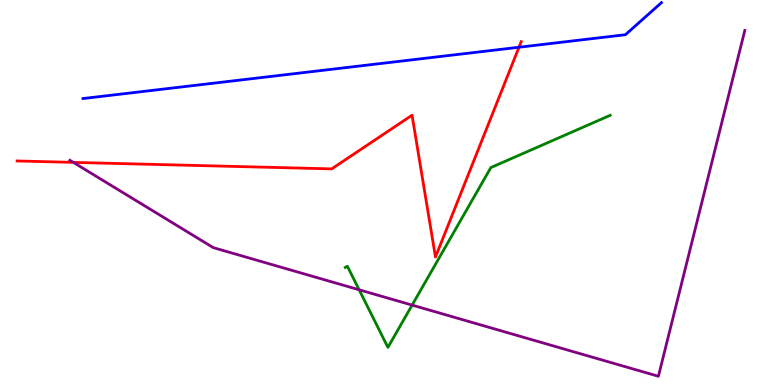[{'lines': ['blue', 'red'], 'intersections': [{'x': 6.7, 'y': 8.77}]}, {'lines': ['green', 'red'], 'intersections': []}, {'lines': ['purple', 'red'], 'intersections': [{'x': 0.946, 'y': 5.78}]}, {'lines': ['blue', 'green'], 'intersections': []}, {'lines': ['blue', 'purple'], 'intersections': []}, {'lines': ['green', 'purple'], 'intersections': [{'x': 4.63, 'y': 2.47}, {'x': 5.32, 'y': 2.08}]}]